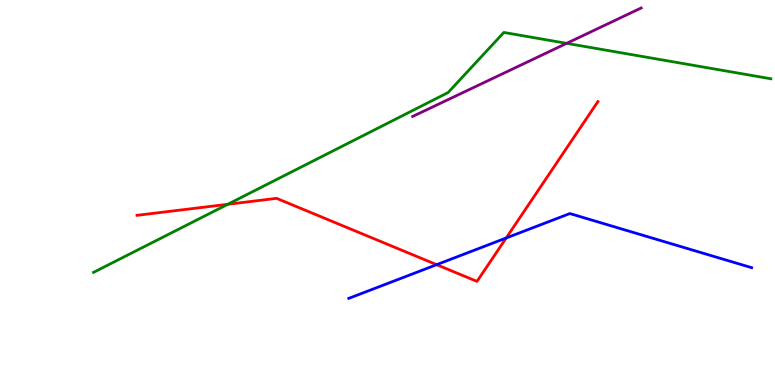[{'lines': ['blue', 'red'], 'intersections': [{'x': 5.63, 'y': 3.13}, {'x': 6.53, 'y': 3.82}]}, {'lines': ['green', 'red'], 'intersections': [{'x': 2.94, 'y': 4.69}]}, {'lines': ['purple', 'red'], 'intersections': []}, {'lines': ['blue', 'green'], 'intersections': []}, {'lines': ['blue', 'purple'], 'intersections': []}, {'lines': ['green', 'purple'], 'intersections': [{'x': 7.31, 'y': 8.87}]}]